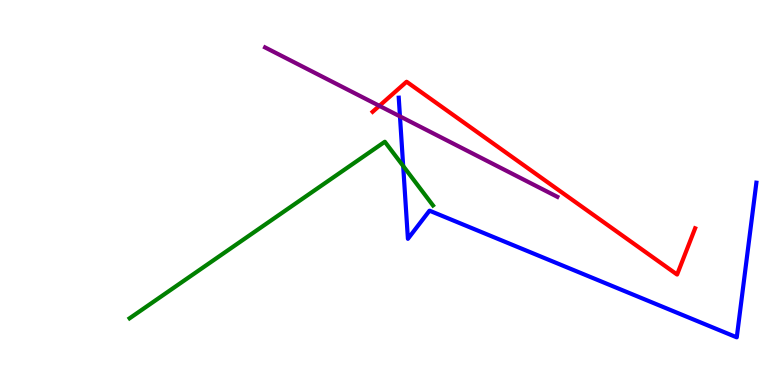[{'lines': ['blue', 'red'], 'intersections': []}, {'lines': ['green', 'red'], 'intersections': []}, {'lines': ['purple', 'red'], 'intersections': [{'x': 4.89, 'y': 7.25}]}, {'lines': ['blue', 'green'], 'intersections': [{'x': 5.2, 'y': 5.69}]}, {'lines': ['blue', 'purple'], 'intersections': [{'x': 5.16, 'y': 6.98}]}, {'lines': ['green', 'purple'], 'intersections': []}]